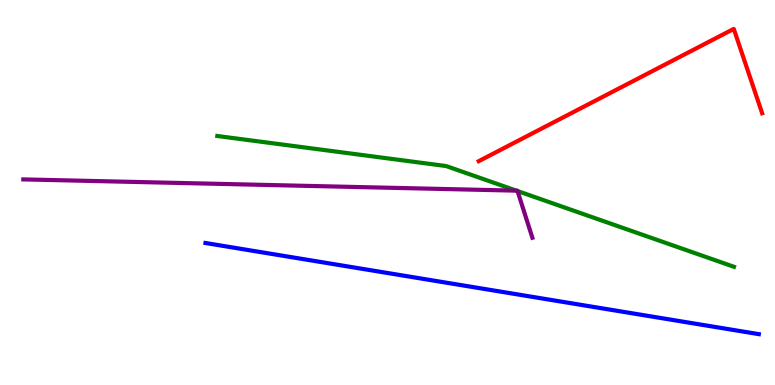[{'lines': ['blue', 'red'], 'intersections': []}, {'lines': ['green', 'red'], 'intersections': []}, {'lines': ['purple', 'red'], 'intersections': []}, {'lines': ['blue', 'green'], 'intersections': []}, {'lines': ['blue', 'purple'], 'intersections': []}, {'lines': ['green', 'purple'], 'intersections': [{'x': 6.66, 'y': 5.05}, {'x': 6.68, 'y': 5.04}]}]